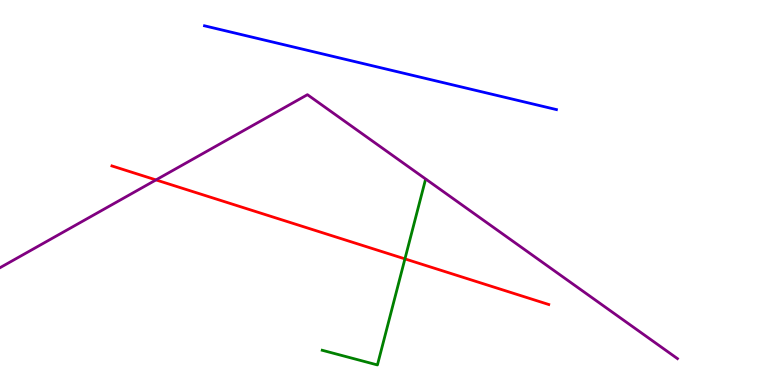[{'lines': ['blue', 'red'], 'intersections': []}, {'lines': ['green', 'red'], 'intersections': [{'x': 5.22, 'y': 3.28}]}, {'lines': ['purple', 'red'], 'intersections': [{'x': 2.01, 'y': 5.33}]}, {'lines': ['blue', 'green'], 'intersections': []}, {'lines': ['blue', 'purple'], 'intersections': []}, {'lines': ['green', 'purple'], 'intersections': []}]